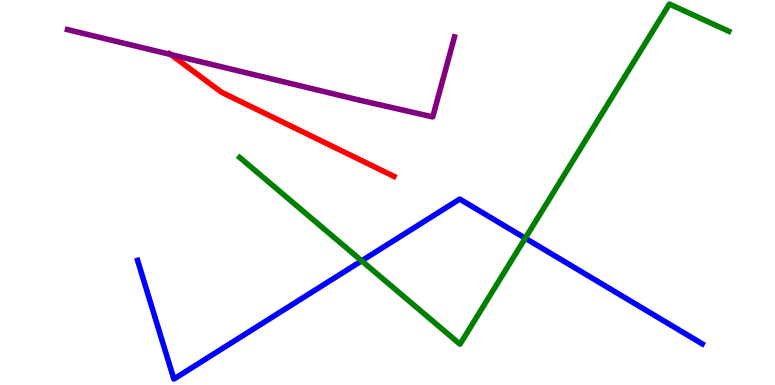[{'lines': ['blue', 'red'], 'intersections': []}, {'lines': ['green', 'red'], 'intersections': []}, {'lines': ['purple', 'red'], 'intersections': [{'x': 2.2, 'y': 8.58}]}, {'lines': ['blue', 'green'], 'intersections': [{'x': 4.67, 'y': 3.23}, {'x': 6.78, 'y': 3.81}]}, {'lines': ['blue', 'purple'], 'intersections': []}, {'lines': ['green', 'purple'], 'intersections': []}]